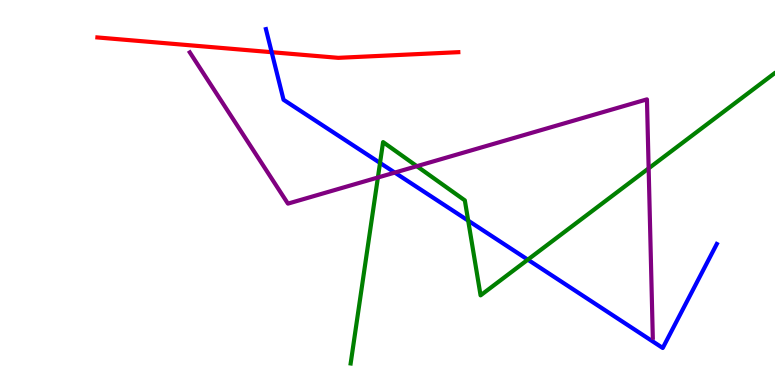[{'lines': ['blue', 'red'], 'intersections': [{'x': 3.51, 'y': 8.64}]}, {'lines': ['green', 'red'], 'intersections': []}, {'lines': ['purple', 'red'], 'intersections': []}, {'lines': ['blue', 'green'], 'intersections': [{'x': 4.9, 'y': 5.77}, {'x': 6.04, 'y': 4.27}, {'x': 6.81, 'y': 3.26}]}, {'lines': ['blue', 'purple'], 'intersections': [{'x': 5.09, 'y': 5.52}]}, {'lines': ['green', 'purple'], 'intersections': [{'x': 4.88, 'y': 5.39}, {'x': 5.38, 'y': 5.68}, {'x': 8.37, 'y': 5.63}]}]